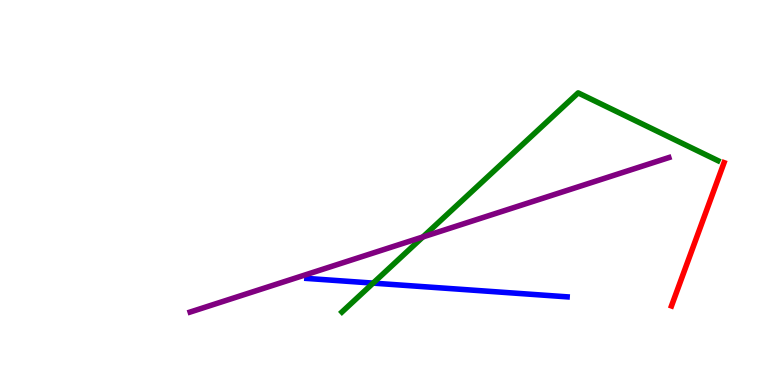[{'lines': ['blue', 'red'], 'intersections': []}, {'lines': ['green', 'red'], 'intersections': []}, {'lines': ['purple', 'red'], 'intersections': []}, {'lines': ['blue', 'green'], 'intersections': [{'x': 4.81, 'y': 2.65}]}, {'lines': ['blue', 'purple'], 'intersections': []}, {'lines': ['green', 'purple'], 'intersections': [{'x': 5.46, 'y': 3.85}]}]